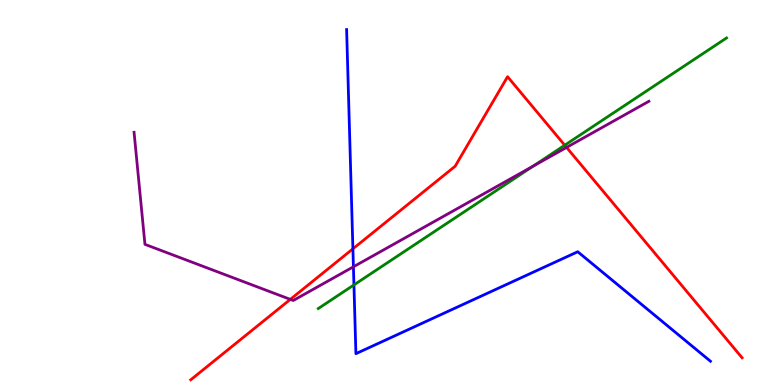[{'lines': ['blue', 'red'], 'intersections': [{'x': 4.55, 'y': 3.54}]}, {'lines': ['green', 'red'], 'intersections': [{'x': 7.29, 'y': 6.23}]}, {'lines': ['purple', 'red'], 'intersections': [{'x': 3.75, 'y': 2.22}, {'x': 7.31, 'y': 6.17}]}, {'lines': ['blue', 'green'], 'intersections': [{'x': 4.57, 'y': 2.6}]}, {'lines': ['blue', 'purple'], 'intersections': [{'x': 4.56, 'y': 3.07}]}, {'lines': ['green', 'purple'], 'intersections': [{'x': 6.88, 'y': 5.69}]}]